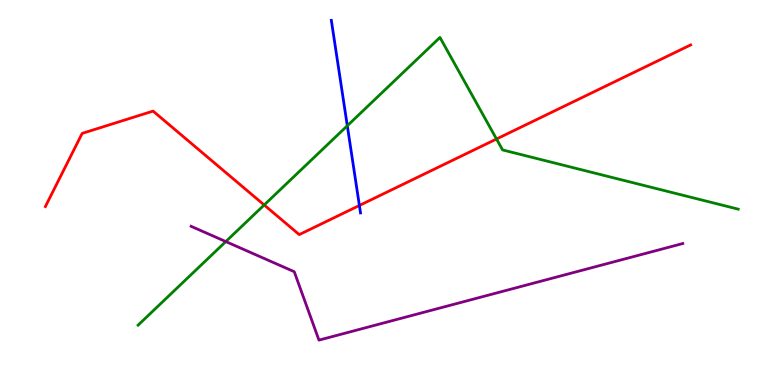[{'lines': ['blue', 'red'], 'intersections': [{'x': 4.64, 'y': 4.66}]}, {'lines': ['green', 'red'], 'intersections': [{'x': 3.41, 'y': 4.68}, {'x': 6.41, 'y': 6.39}]}, {'lines': ['purple', 'red'], 'intersections': []}, {'lines': ['blue', 'green'], 'intersections': [{'x': 4.48, 'y': 6.73}]}, {'lines': ['blue', 'purple'], 'intersections': []}, {'lines': ['green', 'purple'], 'intersections': [{'x': 2.91, 'y': 3.73}]}]